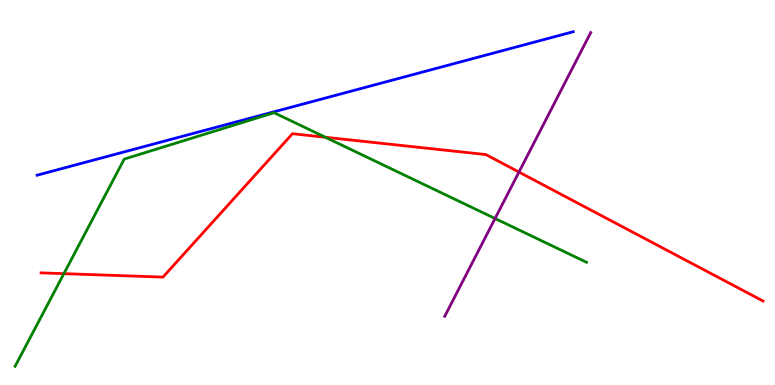[{'lines': ['blue', 'red'], 'intersections': []}, {'lines': ['green', 'red'], 'intersections': [{'x': 0.824, 'y': 2.89}, {'x': 4.2, 'y': 6.43}]}, {'lines': ['purple', 'red'], 'intersections': [{'x': 6.7, 'y': 5.53}]}, {'lines': ['blue', 'green'], 'intersections': []}, {'lines': ['blue', 'purple'], 'intersections': []}, {'lines': ['green', 'purple'], 'intersections': [{'x': 6.39, 'y': 4.32}]}]